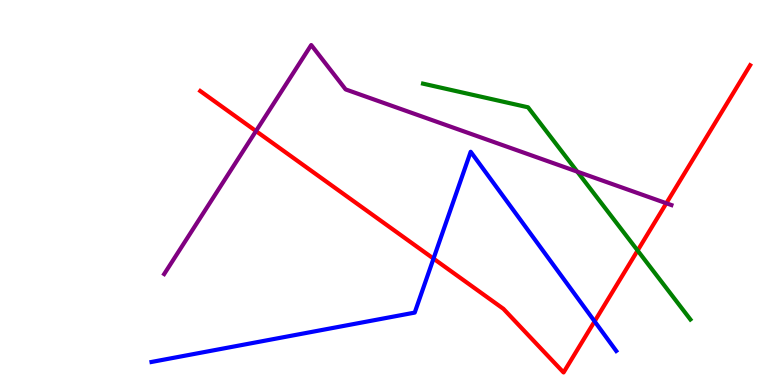[{'lines': ['blue', 'red'], 'intersections': [{'x': 5.59, 'y': 3.28}, {'x': 7.67, 'y': 1.65}]}, {'lines': ['green', 'red'], 'intersections': [{'x': 8.23, 'y': 3.49}]}, {'lines': ['purple', 'red'], 'intersections': [{'x': 3.3, 'y': 6.6}, {'x': 8.6, 'y': 4.72}]}, {'lines': ['blue', 'green'], 'intersections': []}, {'lines': ['blue', 'purple'], 'intersections': []}, {'lines': ['green', 'purple'], 'intersections': [{'x': 7.45, 'y': 5.54}]}]